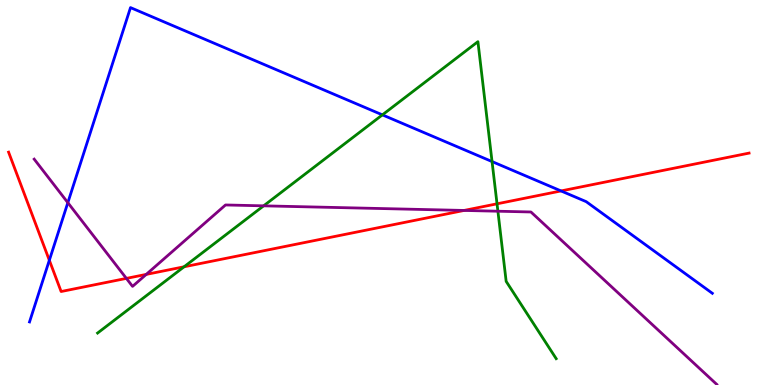[{'lines': ['blue', 'red'], 'intersections': [{'x': 0.637, 'y': 3.24}, {'x': 7.24, 'y': 5.04}]}, {'lines': ['green', 'red'], 'intersections': [{'x': 2.38, 'y': 3.07}, {'x': 6.41, 'y': 4.71}]}, {'lines': ['purple', 'red'], 'intersections': [{'x': 1.63, 'y': 2.77}, {'x': 1.89, 'y': 2.87}, {'x': 5.99, 'y': 4.53}]}, {'lines': ['blue', 'green'], 'intersections': [{'x': 4.93, 'y': 7.02}, {'x': 6.35, 'y': 5.8}]}, {'lines': ['blue', 'purple'], 'intersections': [{'x': 0.875, 'y': 4.74}]}, {'lines': ['green', 'purple'], 'intersections': [{'x': 3.4, 'y': 4.65}, {'x': 6.42, 'y': 4.51}]}]